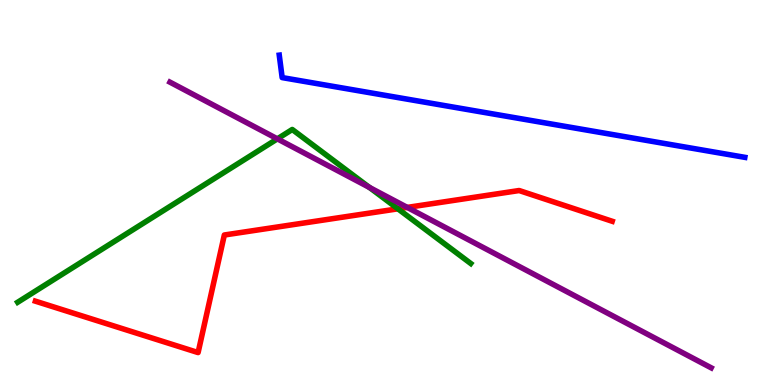[{'lines': ['blue', 'red'], 'intersections': []}, {'lines': ['green', 'red'], 'intersections': [{'x': 5.13, 'y': 4.58}]}, {'lines': ['purple', 'red'], 'intersections': [{'x': 5.26, 'y': 4.61}]}, {'lines': ['blue', 'green'], 'intersections': []}, {'lines': ['blue', 'purple'], 'intersections': []}, {'lines': ['green', 'purple'], 'intersections': [{'x': 3.58, 'y': 6.39}, {'x': 4.77, 'y': 5.13}]}]